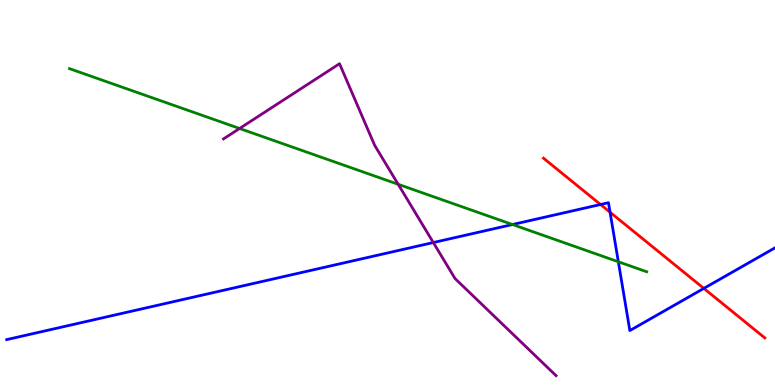[{'lines': ['blue', 'red'], 'intersections': [{'x': 7.75, 'y': 4.69}, {'x': 7.87, 'y': 4.49}, {'x': 9.08, 'y': 2.51}]}, {'lines': ['green', 'red'], 'intersections': []}, {'lines': ['purple', 'red'], 'intersections': []}, {'lines': ['blue', 'green'], 'intersections': [{'x': 6.61, 'y': 4.17}, {'x': 7.98, 'y': 3.2}]}, {'lines': ['blue', 'purple'], 'intersections': [{'x': 5.59, 'y': 3.7}]}, {'lines': ['green', 'purple'], 'intersections': [{'x': 3.09, 'y': 6.66}, {'x': 5.14, 'y': 5.21}]}]